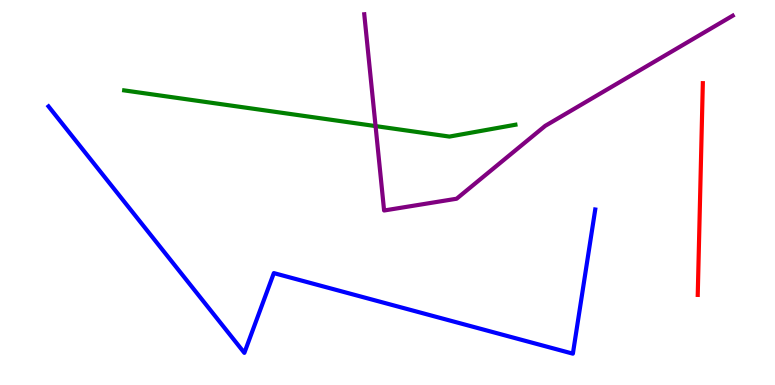[{'lines': ['blue', 'red'], 'intersections': []}, {'lines': ['green', 'red'], 'intersections': []}, {'lines': ['purple', 'red'], 'intersections': []}, {'lines': ['blue', 'green'], 'intersections': []}, {'lines': ['blue', 'purple'], 'intersections': []}, {'lines': ['green', 'purple'], 'intersections': [{'x': 4.85, 'y': 6.72}]}]